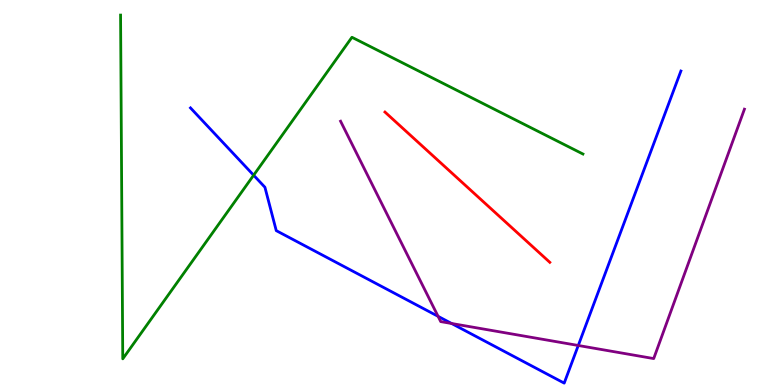[{'lines': ['blue', 'red'], 'intersections': []}, {'lines': ['green', 'red'], 'intersections': []}, {'lines': ['purple', 'red'], 'intersections': []}, {'lines': ['blue', 'green'], 'intersections': [{'x': 3.27, 'y': 5.45}]}, {'lines': ['blue', 'purple'], 'intersections': [{'x': 5.65, 'y': 1.78}, {'x': 5.83, 'y': 1.6}, {'x': 7.46, 'y': 1.03}]}, {'lines': ['green', 'purple'], 'intersections': []}]